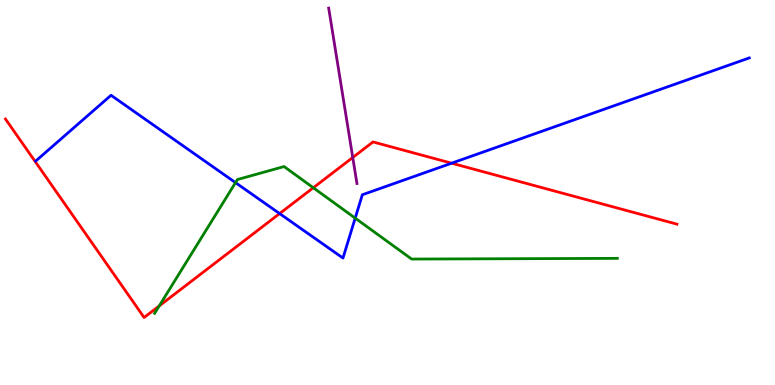[{'lines': ['blue', 'red'], 'intersections': [{'x': 3.61, 'y': 4.45}, {'x': 5.83, 'y': 5.76}]}, {'lines': ['green', 'red'], 'intersections': [{'x': 2.05, 'y': 2.05}, {'x': 4.04, 'y': 5.12}]}, {'lines': ['purple', 'red'], 'intersections': [{'x': 4.55, 'y': 5.91}]}, {'lines': ['blue', 'green'], 'intersections': [{'x': 3.04, 'y': 5.26}, {'x': 4.58, 'y': 4.33}]}, {'lines': ['blue', 'purple'], 'intersections': []}, {'lines': ['green', 'purple'], 'intersections': []}]